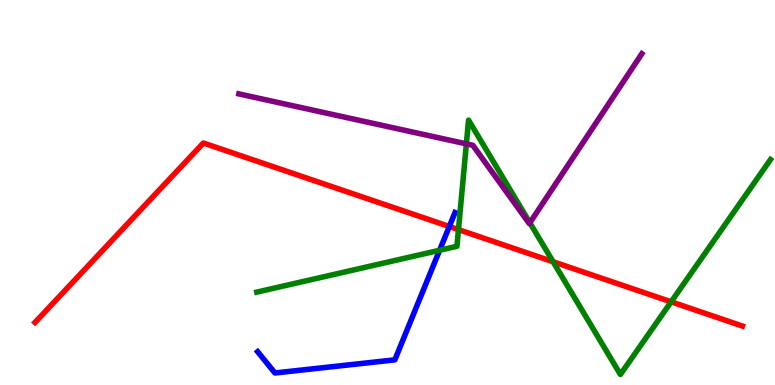[{'lines': ['blue', 'red'], 'intersections': [{'x': 5.8, 'y': 4.12}]}, {'lines': ['green', 'red'], 'intersections': [{'x': 5.92, 'y': 4.04}, {'x': 7.14, 'y': 3.2}, {'x': 8.66, 'y': 2.16}]}, {'lines': ['purple', 'red'], 'intersections': []}, {'lines': ['blue', 'green'], 'intersections': [{'x': 5.67, 'y': 3.5}]}, {'lines': ['blue', 'purple'], 'intersections': []}, {'lines': ['green', 'purple'], 'intersections': [{'x': 6.02, 'y': 6.26}, {'x': 6.84, 'y': 4.21}]}]